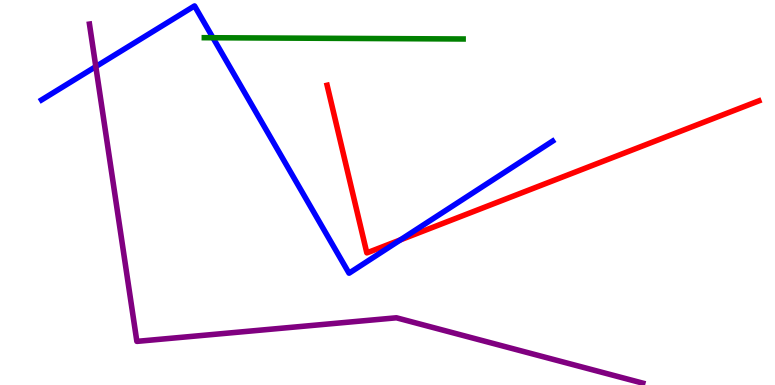[{'lines': ['blue', 'red'], 'intersections': [{'x': 5.17, 'y': 3.77}]}, {'lines': ['green', 'red'], 'intersections': []}, {'lines': ['purple', 'red'], 'intersections': []}, {'lines': ['blue', 'green'], 'intersections': [{'x': 2.75, 'y': 9.02}]}, {'lines': ['blue', 'purple'], 'intersections': [{'x': 1.24, 'y': 8.27}]}, {'lines': ['green', 'purple'], 'intersections': []}]